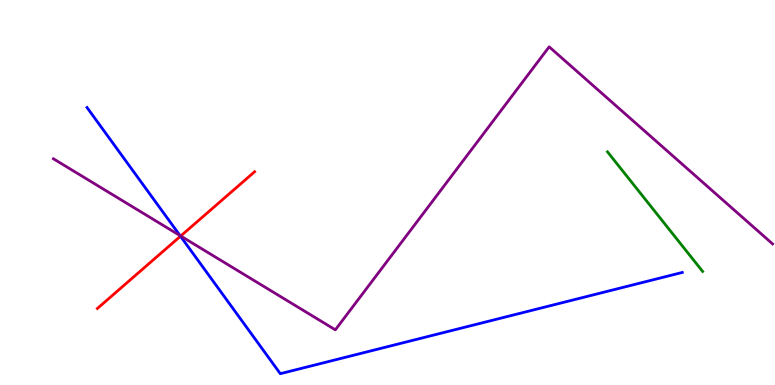[{'lines': ['blue', 'red'], 'intersections': [{'x': 2.33, 'y': 3.86}]}, {'lines': ['green', 'red'], 'intersections': []}, {'lines': ['purple', 'red'], 'intersections': [{'x': 2.33, 'y': 3.87}]}, {'lines': ['blue', 'green'], 'intersections': []}, {'lines': ['blue', 'purple'], 'intersections': [{'x': 2.32, 'y': 3.88}]}, {'lines': ['green', 'purple'], 'intersections': []}]